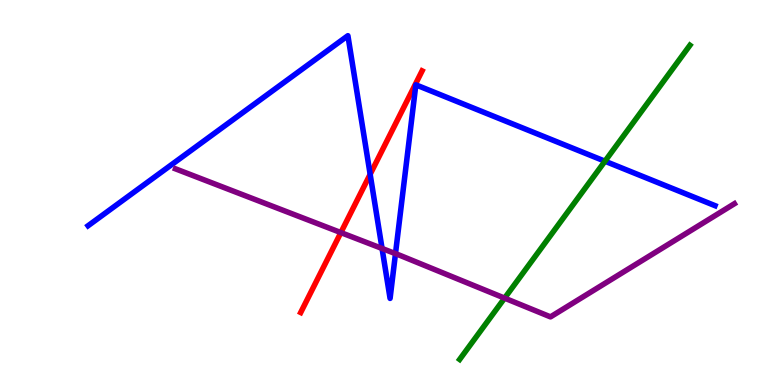[{'lines': ['blue', 'red'], 'intersections': [{'x': 4.78, 'y': 5.47}]}, {'lines': ['green', 'red'], 'intersections': []}, {'lines': ['purple', 'red'], 'intersections': [{'x': 4.4, 'y': 3.96}]}, {'lines': ['blue', 'green'], 'intersections': [{'x': 7.81, 'y': 5.81}]}, {'lines': ['blue', 'purple'], 'intersections': [{'x': 4.93, 'y': 3.55}, {'x': 5.1, 'y': 3.41}]}, {'lines': ['green', 'purple'], 'intersections': [{'x': 6.51, 'y': 2.26}]}]